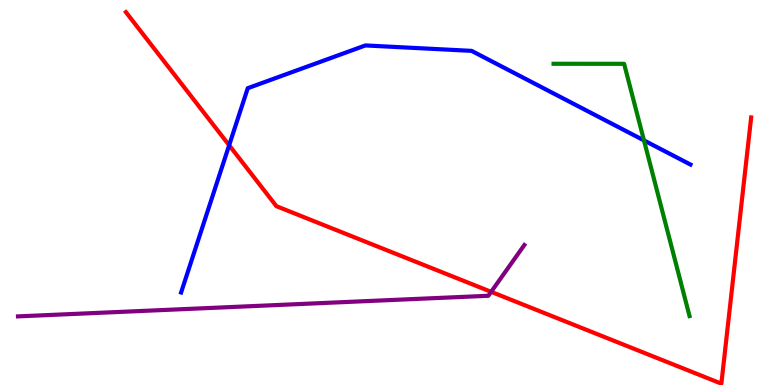[{'lines': ['blue', 'red'], 'intersections': [{'x': 2.96, 'y': 6.23}]}, {'lines': ['green', 'red'], 'intersections': []}, {'lines': ['purple', 'red'], 'intersections': [{'x': 6.34, 'y': 2.42}]}, {'lines': ['blue', 'green'], 'intersections': [{'x': 8.31, 'y': 6.35}]}, {'lines': ['blue', 'purple'], 'intersections': []}, {'lines': ['green', 'purple'], 'intersections': []}]